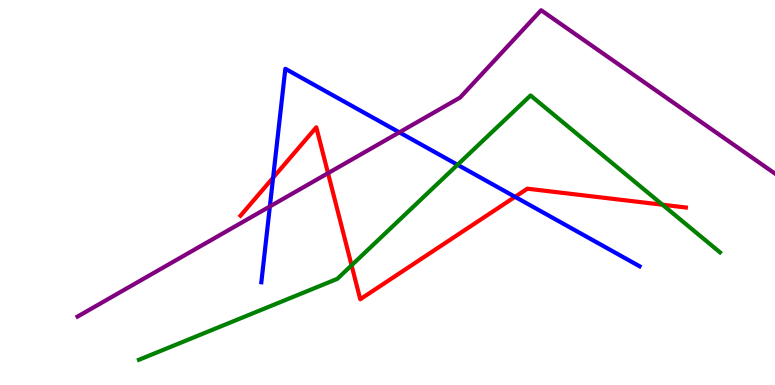[{'lines': ['blue', 'red'], 'intersections': [{'x': 3.52, 'y': 5.38}, {'x': 6.65, 'y': 4.89}]}, {'lines': ['green', 'red'], 'intersections': [{'x': 4.54, 'y': 3.11}, {'x': 8.55, 'y': 4.68}]}, {'lines': ['purple', 'red'], 'intersections': [{'x': 4.23, 'y': 5.5}]}, {'lines': ['blue', 'green'], 'intersections': [{'x': 5.9, 'y': 5.72}]}, {'lines': ['blue', 'purple'], 'intersections': [{'x': 3.48, 'y': 4.64}, {'x': 5.15, 'y': 6.56}]}, {'lines': ['green', 'purple'], 'intersections': []}]